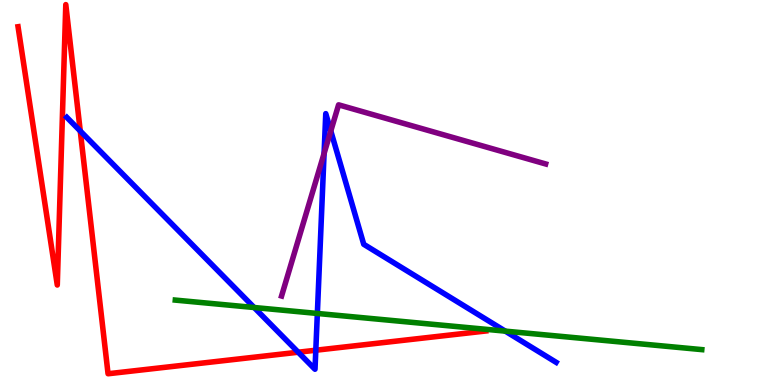[{'lines': ['blue', 'red'], 'intersections': [{'x': 1.04, 'y': 6.6}, {'x': 3.85, 'y': 0.851}, {'x': 4.07, 'y': 0.903}]}, {'lines': ['green', 'red'], 'intersections': []}, {'lines': ['purple', 'red'], 'intersections': []}, {'lines': ['blue', 'green'], 'intersections': [{'x': 3.28, 'y': 2.01}, {'x': 4.09, 'y': 1.86}, {'x': 6.52, 'y': 1.4}]}, {'lines': ['blue', 'purple'], 'intersections': [{'x': 4.18, 'y': 6.01}, {'x': 4.27, 'y': 6.6}]}, {'lines': ['green', 'purple'], 'intersections': []}]